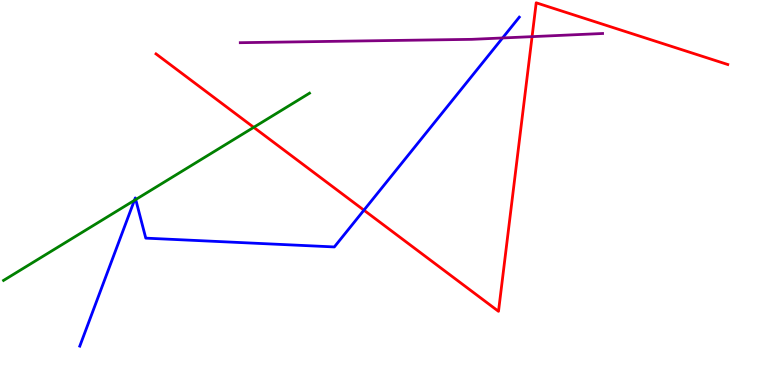[{'lines': ['blue', 'red'], 'intersections': [{'x': 4.7, 'y': 4.54}]}, {'lines': ['green', 'red'], 'intersections': [{'x': 3.27, 'y': 6.69}]}, {'lines': ['purple', 'red'], 'intersections': [{'x': 6.87, 'y': 9.05}]}, {'lines': ['blue', 'green'], 'intersections': [{'x': 1.73, 'y': 4.8}, {'x': 1.75, 'y': 4.82}]}, {'lines': ['blue', 'purple'], 'intersections': [{'x': 6.48, 'y': 9.01}]}, {'lines': ['green', 'purple'], 'intersections': []}]